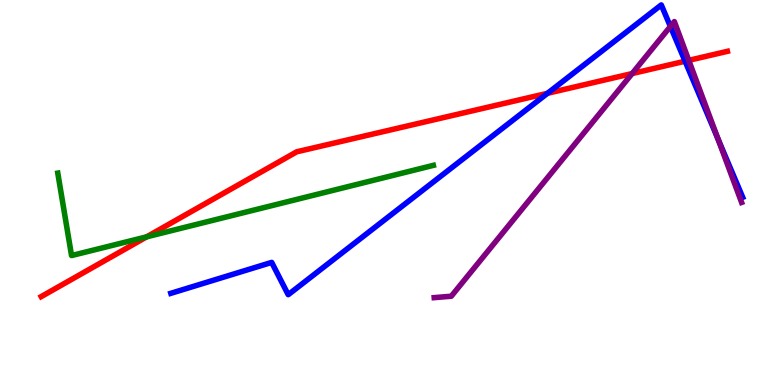[{'lines': ['blue', 'red'], 'intersections': [{'x': 7.06, 'y': 7.58}, {'x': 8.84, 'y': 8.41}]}, {'lines': ['green', 'red'], 'intersections': [{'x': 1.89, 'y': 3.85}]}, {'lines': ['purple', 'red'], 'intersections': [{'x': 8.16, 'y': 8.09}, {'x': 8.89, 'y': 8.43}]}, {'lines': ['blue', 'green'], 'intersections': []}, {'lines': ['blue', 'purple'], 'intersections': [{'x': 8.65, 'y': 9.31}, {'x': 9.26, 'y': 6.39}]}, {'lines': ['green', 'purple'], 'intersections': []}]